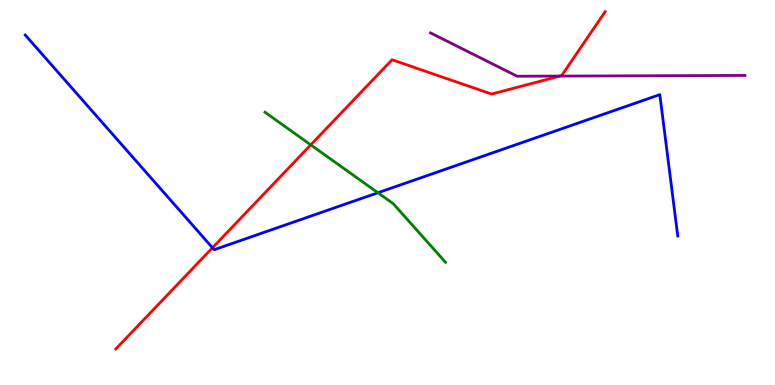[{'lines': ['blue', 'red'], 'intersections': [{'x': 2.74, 'y': 3.56}]}, {'lines': ['green', 'red'], 'intersections': [{'x': 4.01, 'y': 6.24}]}, {'lines': ['purple', 'red'], 'intersections': [{'x': 7.22, 'y': 8.02}]}, {'lines': ['blue', 'green'], 'intersections': [{'x': 4.88, 'y': 4.99}]}, {'lines': ['blue', 'purple'], 'intersections': []}, {'lines': ['green', 'purple'], 'intersections': []}]